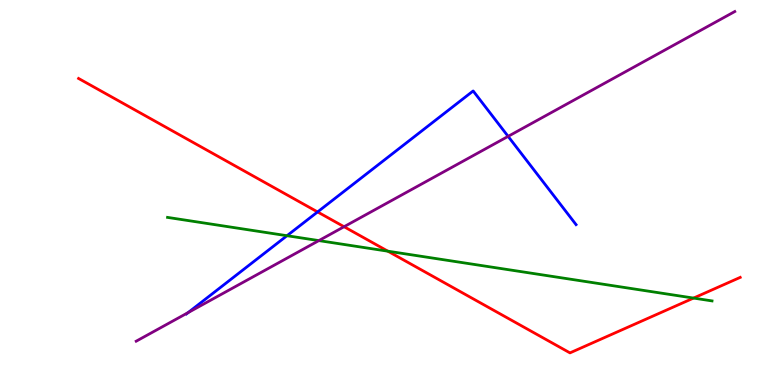[{'lines': ['blue', 'red'], 'intersections': [{'x': 4.1, 'y': 4.5}]}, {'lines': ['green', 'red'], 'intersections': [{'x': 5.0, 'y': 3.48}, {'x': 8.95, 'y': 2.26}]}, {'lines': ['purple', 'red'], 'intersections': [{'x': 4.44, 'y': 4.11}]}, {'lines': ['blue', 'green'], 'intersections': [{'x': 3.7, 'y': 3.88}]}, {'lines': ['blue', 'purple'], 'intersections': [{'x': 2.43, 'y': 1.88}, {'x': 6.56, 'y': 6.46}]}, {'lines': ['green', 'purple'], 'intersections': [{'x': 4.11, 'y': 3.75}]}]